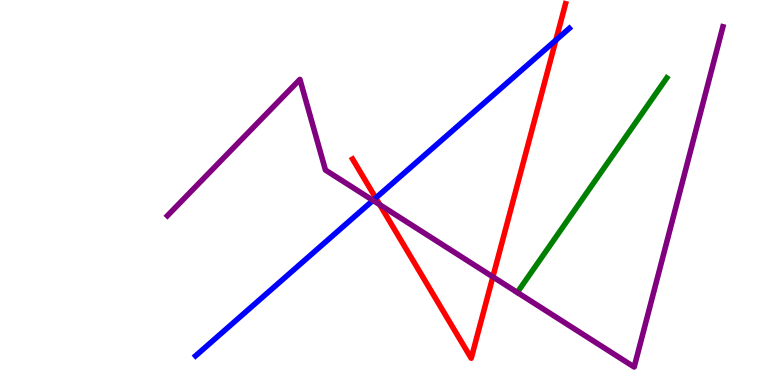[{'lines': ['blue', 'red'], 'intersections': [{'x': 4.85, 'y': 4.86}, {'x': 7.17, 'y': 8.96}]}, {'lines': ['green', 'red'], 'intersections': []}, {'lines': ['purple', 'red'], 'intersections': [{'x': 4.9, 'y': 4.68}, {'x': 6.36, 'y': 2.81}]}, {'lines': ['blue', 'green'], 'intersections': []}, {'lines': ['blue', 'purple'], 'intersections': [{'x': 4.81, 'y': 4.8}]}, {'lines': ['green', 'purple'], 'intersections': []}]